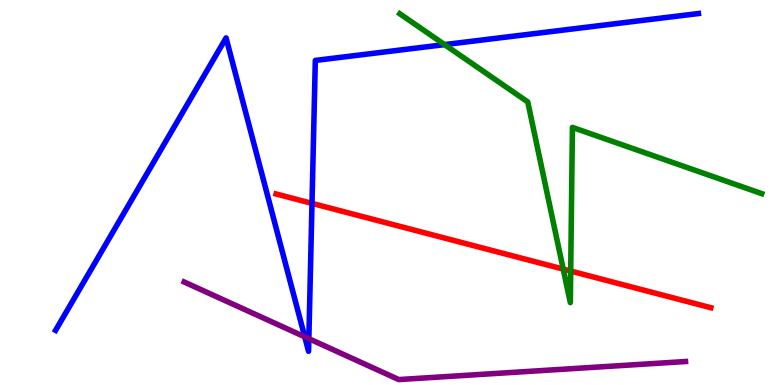[{'lines': ['blue', 'red'], 'intersections': [{'x': 4.03, 'y': 4.72}]}, {'lines': ['green', 'red'], 'intersections': [{'x': 7.27, 'y': 3.01}, {'x': 7.36, 'y': 2.96}]}, {'lines': ['purple', 'red'], 'intersections': []}, {'lines': ['blue', 'green'], 'intersections': [{'x': 5.74, 'y': 8.84}]}, {'lines': ['blue', 'purple'], 'intersections': [{'x': 3.93, 'y': 1.25}, {'x': 3.99, 'y': 1.2}]}, {'lines': ['green', 'purple'], 'intersections': []}]